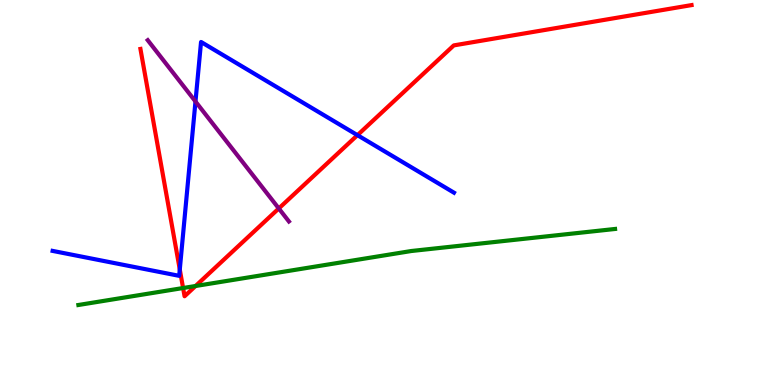[{'lines': ['blue', 'red'], 'intersections': [{'x': 2.32, 'y': 3.0}, {'x': 4.61, 'y': 6.49}]}, {'lines': ['green', 'red'], 'intersections': [{'x': 2.36, 'y': 2.52}, {'x': 2.52, 'y': 2.57}]}, {'lines': ['purple', 'red'], 'intersections': [{'x': 3.6, 'y': 4.59}]}, {'lines': ['blue', 'green'], 'intersections': []}, {'lines': ['blue', 'purple'], 'intersections': [{'x': 2.52, 'y': 7.36}]}, {'lines': ['green', 'purple'], 'intersections': []}]